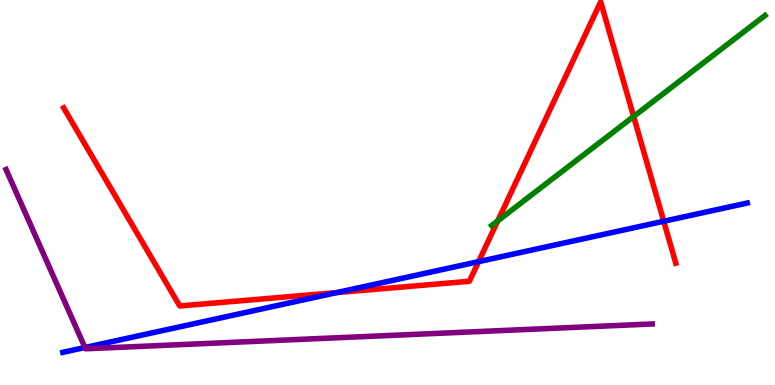[{'lines': ['blue', 'red'], 'intersections': [{'x': 4.34, 'y': 2.4}, {'x': 6.18, 'y': 3.2}, {'x': 8.56, 'y': 4.25}]}, {'lines': ['green', 'red'], 'intersections': [{'x': 6.42, 'y': 4.26}, {'x': 8.18, 'y': 6.98}]}, {'lines': ['purple', 'red'], 'intersections': []}, {'lines': ['blue', 'green'], 'intersections': []}, {'lines': ['blue', 'purple'], 'intersections': [{'x': 1.1, 'y': 0.974}]}, {'lines': ['green', 'purple'], 'intersections': []}]